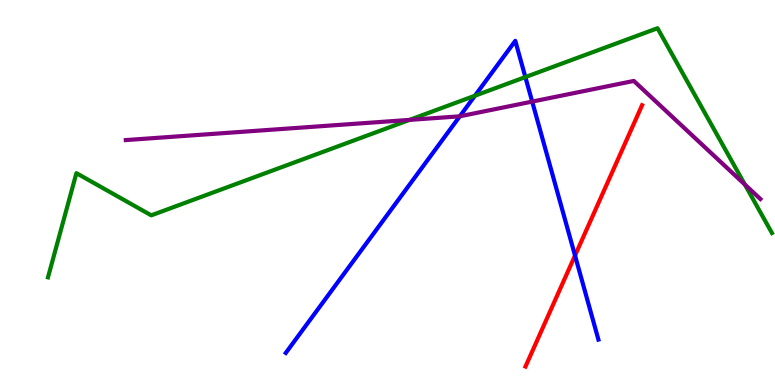[{'lines': ['blue', 'red'], 'intersections': [{'x': 7.42, 'y': 3.36}]}, {'lines': ['green', 'red'], 'intersections': []}, {'lines': ['purple', 'red'], 'intersections': []}, {'lines': ['blue', 'green'], 'intersections': [{'x': 6.13, 'y': 7.51}, {'x': 6.78, 'y': 8.0}]}, {'lines': ['blue', 'purple'], 'intersections': [{'x': 5.93, 'y': 6.98}, {'x': 6.87, 'y': 7.36}]}, {'lines': ['green', 'purple'], 'intersections': [{'x': 5.28, 'y': 6.89}, {'x': 9.61, 'y': 5.21}]}]